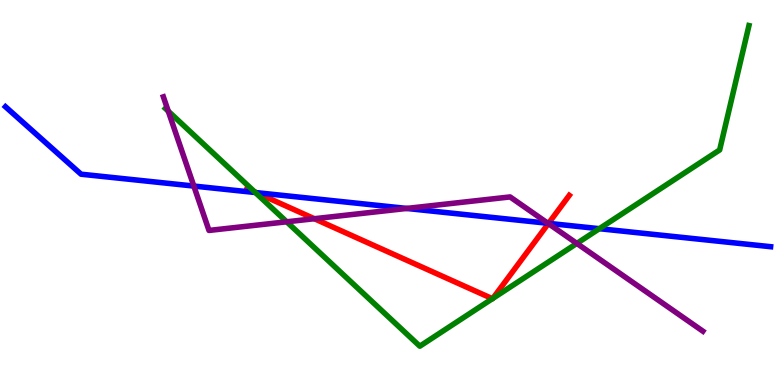[{'lines': ['blue', 'red'], 'intersections': [{'x': 3.31, 'y': 5.0}, {'x': 7.08, 'y': 4.2}]}, {'lines': ['green', 'red'], 'intersections': [{'x': 3.29, 'y': 5.01}, {'x': 6.35, 'y': 2.24}, {'x': 6.36, 'y': 2.25}]}, {'lines': ['purple', 'red'], 'intersections': [{'x': 4.06, 'y': 4.32}, {'x': 7.08, 'y': 4.19}]}, {'lines': ['blue', 'green'], 'intersections': [{'x': 3.29, 'y': 5.0}, {'x': 7.73, 'y': 4.06}]}, {'lines': ['blue', 'purple'], 'intersections': [{'x': 2.5, 'y': 5.17}, {'x': 5.25, 'y': 4.59}, {'x': 7.07, 'y': 4.2}]}, {'lines': ['green', 'purple'], 'intersections': [{'x': 2.17, 'y': 7.11}, {'x': 3.7, 'y': 4.24}, {'x': 7.44, 'y': 3.68}]}]